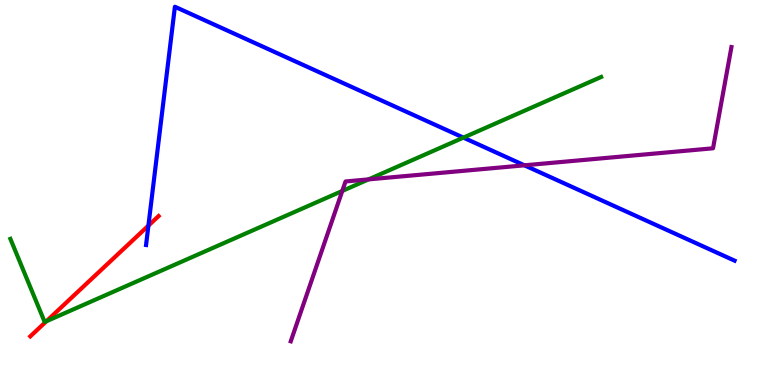[{'lines': ['blue', 'red'], 'intersections': [{'x': 1.91, 'y': 4.14}]}, {'lines': ['green', 'red'], 'intersections': [{'x': 0.599, 'y': 1.66}]}, {'lines': ['purple', 'red'], 'intersections': []}, {'lines': ['blue', 'green'], 'intersections': [{'x': 5.98, 'y': 6.43}]}, {'lines': ['blue', 'purple'], 'intersections': [{'x': 6.77, 'y': 5.71}]}, {'lines': ['green', 'purple'], 'intersections': [{'x': 4.42, 'y': 5.04}, {'x': 4.76, 'y': 5.34}]}]